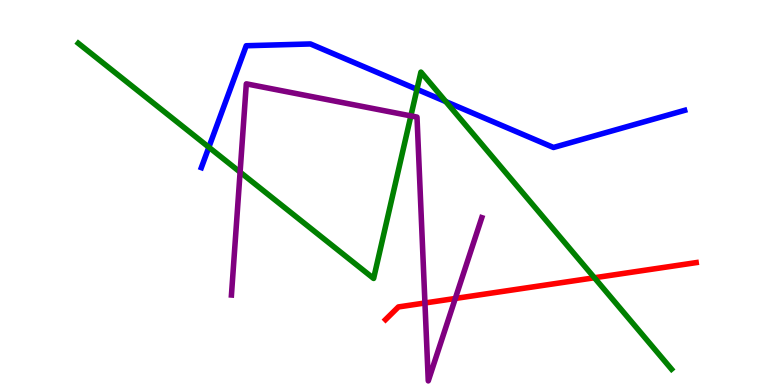[{'lines': ['blue', 'red'], 'intersections': []}, {'lines': ['green', 'red'], 'intersections': [{'x': 7.67, 'y': 2.79}]}, {'lines': ['purple', 'red'], 'intersections': [{'x': 5.48, 'y': 2.13}, {'x': 5.87, 'y': 2.25}]}, {'lines': ['blue', 'green'], 'intersections': [{'x': 2.69, 'y': 6.18}, {'x': 5.38, 'y': 7.68}, {'x': 5.75, 'y': 7.36}]}, {'lines': ['blue', 'purple'], 'intersections': []}, {'lines': ['green', 'purple'], 'intersections': [{'x': 3.1, 'y': 5.53}, {'x': 5.3, 'y': 6.99}]}]